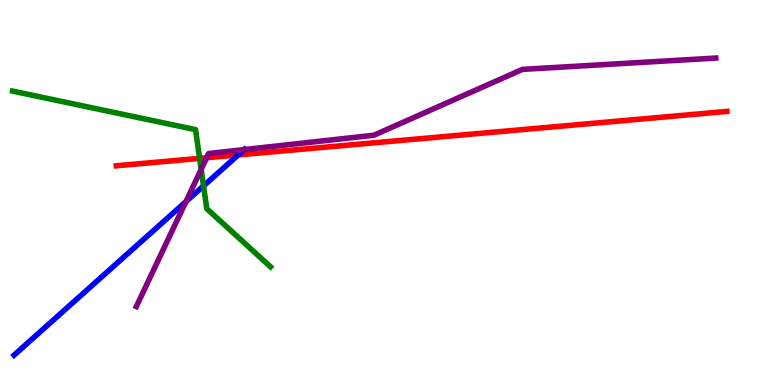[{'lines': ['blue', 'red'], 'intersections': [{'x': 3.07, 'y': 5.98}]}, {'lines': ['green', 'red'], 'intersections': [{'x': 2.58, 'y': 5.89}]}, {'lines': ['purple', 'red'], 'intersections': [{'x': 2.67, 'y': 5.9}]}, {'lines': ['blue', 'green'], 'intersections': [{'x': 2.63, 'y': 5.17}]}, {'lines': ['blue', 'purple'], 'intersections': [{'x': 2.4, 'y': 4.76}, {'x': 3.15, 'y': 6.11}]}, {'lines': ['green', 'purple'], 'intersections': [{'x': 2.6, 'y': 5.6}]}]